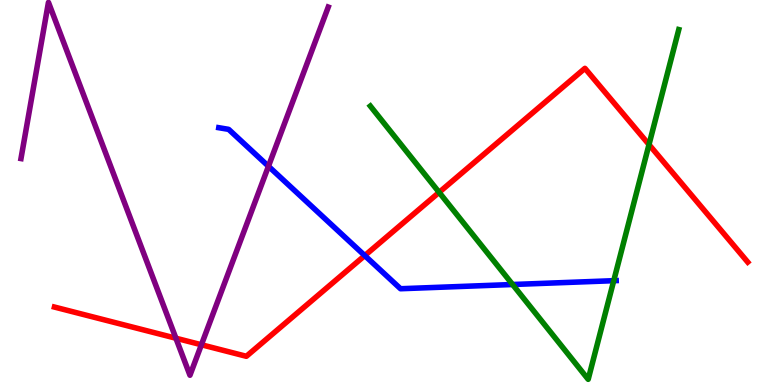[{'lines': ['blue', 'red'], 'intersections': [{'x': 4.71, 'y': 3.36}]}, {'lines': ['green', 'red'], 'intersections': [{'x': 5.67, 'y': 5.0}, {'x': 8.37, 'y': 6.24}]}, {'lines': ['purple', 'red'], 'intersections': [{'x': 2.27, 'y': 1.22}, {'x': 2.6, 'y': 1.05}]}, {'lines': ['blue', 'green'], 'intersections': [{'x': 6.61, 'y': 2.61}, {'x': 7.92, 'y': 2.71}]}, {'lines': ['blue', 'purple'], 'intersections': [{'x': 3.46, 'y': 5.68}]}, {'lines': ['green', 'purple'], 'intersections': []}]